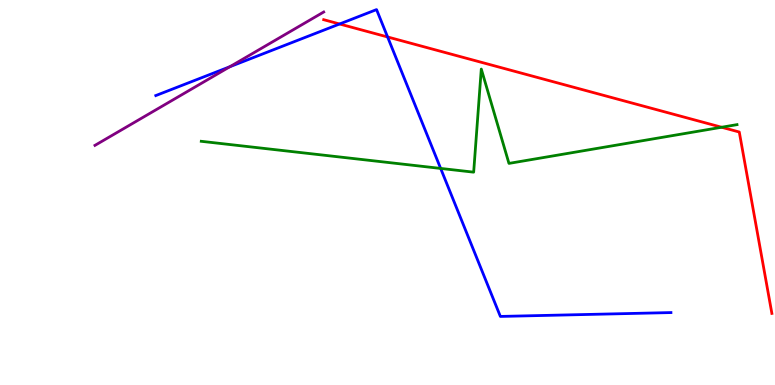[{'lines': ['blue', 'red'], 'intersections': [{'x': 4.38, 'y': 9.38}, {'x': 5.0, 'y': 9.04}]}, {'lines': ['green', 'red'], 'intersections': [{'x': 9.31, 'y': 6.69}]}, {'lines': ['purple', 'red'], 'intersections': []}, {'lines': ['blue', 'green'], 'intersections': [{'x': 5.69, 'y': 5.63}]}, {'lines': ['blue', 'purple'], 'intersections': [{'x': 2.97, 'y': 8.27}]}, {'lines': ['green', 'purple'], 'intersections': []}]